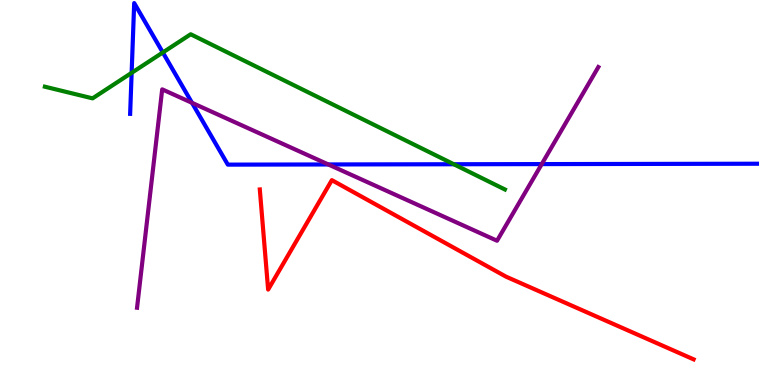[{'lines': ['blue', 'red'], 'intersections': []}, {'lines': ['green', 'red'], 'intersections': []}, {'lines': ['purple', 'red'], 'intersections': []}, {'lines': ['blue', 'green'], 'intersections': [{'x': 1.7, 'y': 8.11}, {'x': 2.1, 'y': 8.64}, {'x': 5.86, 'y': 5.73}]}, {'lines': ['blue', 'purple'], 'intersections': [{'x': 2.48, 'y': 7.33}, {'x': 4.24, 'y': 5.73}, {'x': 6.99, 'y': 5.74}]}, {'lines': ['green', 'purple'], 'intersections': []}]